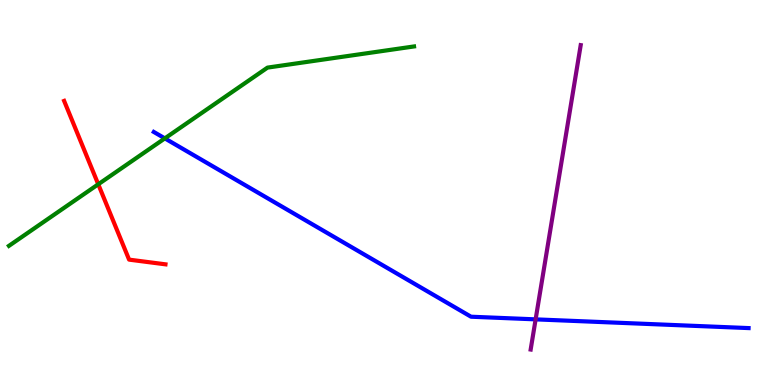[{'lines': ['blue', 'red'], 'intersections': []}, {'lines': ['green', 'red'], 'intersections': [{'x': 1.27, 'y': 5.21}]}, {'lines': ['purple', 'red'], 'intersections': []}, {'lines': ['blue', 'green'], 'intersections': [{'x': 2.13, 'y': 6.41}]}, {'lines': ['blue', 'purple'], 'intersections': [{'x': 6.91, 'y': 1.7}]}, {'lines': ['green', 'purple'], 'intersections': []}]